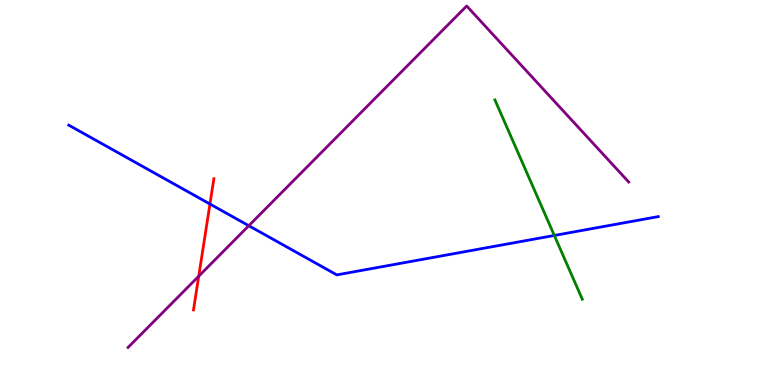[{'lines': ['blue', 'red'], 'intersections': [{'x': 2.71, 'y': 4.7}]}, {'lines': ['green', 'red'], 'intersections': []}, {'lines': ['purple', 'red'], 'intersections': [{'x': 2.56, 'y': 2.83}]}, {'lines': ['blue', 'green'], 'intersections': [{'x': 7.15, 'y': 3.88}]}, {'lines': ['blue', 'purple'], 'intersections': [{'x': 3.21, 'y': 4.14}]}, {'lines': ['green', 'purple'], 'intersections': []}]